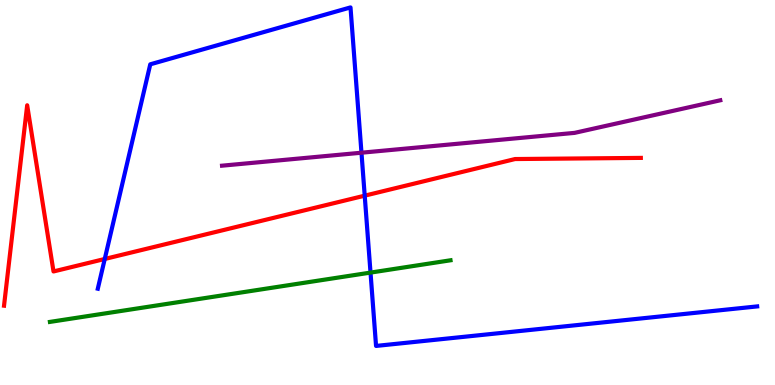[{'lines': ['blue', 'red'], 'intersections': [{'x': 1.35, 'y': 3.27}, {'x': 4.71, 'y': 4.92}]}, {'lines': ['green', 'red'], 'intersections': []}, {'lines': ['purple', 'red'], 'intersections': []}, {'lines': ['blue', 'green'], 'intersections': [{'x': 4.78, 'y': 2.92}]}, {'lines': ['blue', 'purple'], 'intersections': [{'x': 4.66, 'y': 6.03}]}, {'lines': ['green', 'purple'], 'intersections': []}]